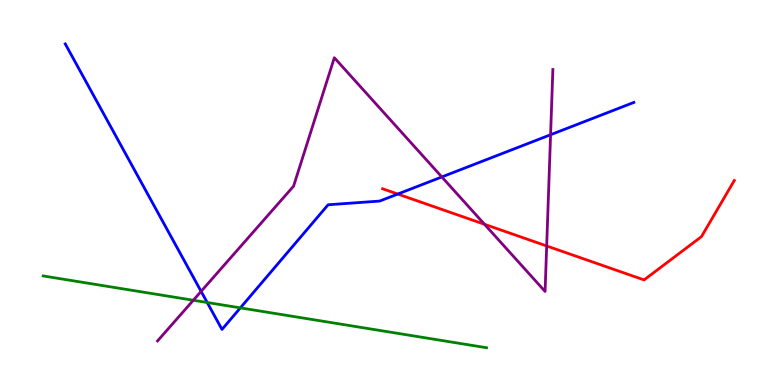[{'lines': ['blue', 'red'], 'intersections': [{'x': 5.13, 'y': 4.96}]}, {'lines': ['green', 'red'], 'intersections': []}, {'lines': ['purple', 'red'], 'intersections': [{'x': 6.25, 'y': 4.17}, {'x': 7.05, 'y': 3.61}]}, {'lines': ['blue', 'green'], 'intersections': [{'x': 2.67, 'y': 2.14}, {'x': 3.1, 'y': 2.0}]}, {'lines': ['blue', 'purple'], 'intersections': [{'x': 2.59, 'y': 2.43}, {'x': 5.7, 'y': 5.4}, {'x': 7.1, 'y': 6.5}]}, {'lines': ['green', 'purple'], 'intersections': [{'x': 2.49, 'y': 2.2}]}]